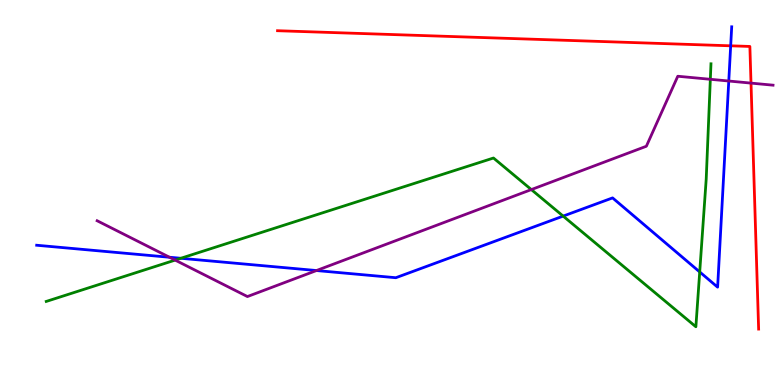[{'lines': ['blue', 'red'], 'intersections': [{'x': 9.43, 'y': 8.81}]}, {'lines': ['green', 'red'], 'intersections': []}, {'lines': ['purple', 'red'], 'intersections': [{'x': 9.69, 'y': 7.84}]}, {'lines': ['blue', 'green'], 'intersections': [{'x': 2.33, 'y': 3.29}, {'x': 7.27, 'y': 4.39}, {'x': 9.03, 'y': 2.94}]}, {'lines': ['blue', 'purple'], 'intersections': [{'x': 2.19, 'y': 3.32}, {'x': 4.08, 'y': 2.97}, {'x': 9.4, 'y': 7.9}]}, {'lines': ['green', 'purple'], 'intersections': [{'x': 2.26, 'y': 3.24}, {'x': 6.86, 'y': 5.08}, {'x': 9.17, 'y': 7.94}]}]